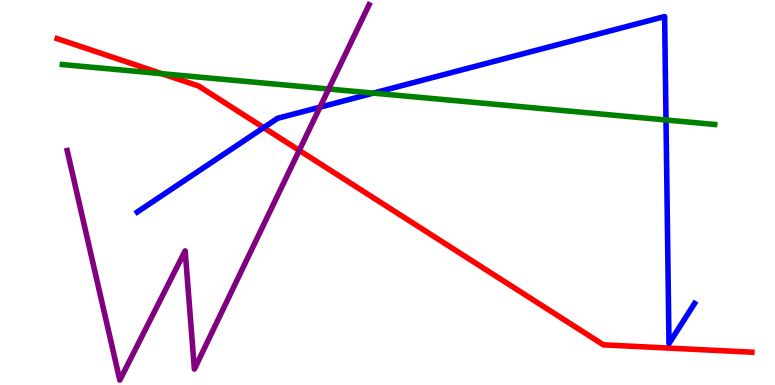[{'lines': ['blue', 'red'], 'intersections': [{'x': 3.4, 'y': 6.69}]}, {'lines': ['green', 'red'], 'intersections': [{'x': 2.09, 'y': 8.09}]}, {'lines': ['purple', 'red'], 'intersections': [{'x': 3.86, 'y': 6.09}]}, {'lines': ['blue', 'green'], 'intersections': [{'x': 4.82, 'y': 7.58}, {'x': 8.59, 'y': 6.88}]}, {'lines': ['blue', 'purple'], 'intersections': [{'x': 4.13, 'y': 7.22}]}, {'lines': ['green', 'purple'], 'intersections': [{'x': 4.24, 'y': 7.69}]}]